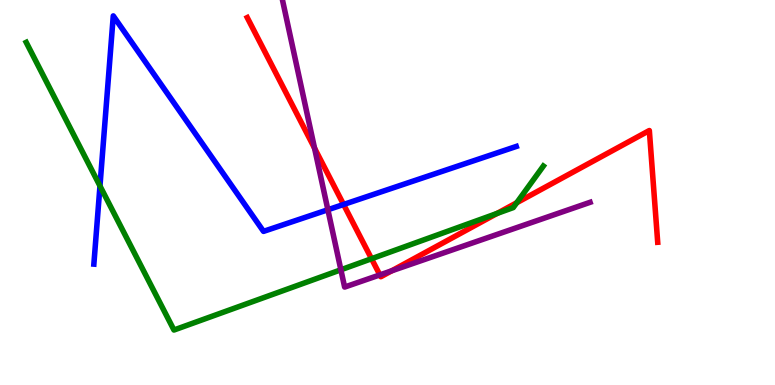[{'lines': ['blue', 'red'], 'intersections': [{'x': 4.43, 'y': 4.69}]}, {'lines': ['green', 'red'], 'intersections': [{'x': 4.79, 'y': 3.28}, {'x': 6.41, 'y': 4.46}, {'x': 6.67, 'y': 4.73}]}, {'lines': ['purple', 'red'], 'intersections': [{'x': 4.06, 'y': 6.15}, {'x': 4.9, 'y': 2.86}, {'x': 5.05, 'y': 2.97}]}, {'lines': ['blue', 'green'], 'intersections': [{'x': 1.29, 'y': 5.17}]}, {'lines': ['blue', 'purple'], 'intersections': [{'x': 4.23, 'y': 4.55}]}, {'lines': ['green', 'purple'], 'intersections': [{'x': 4.4, 'y': 2.99}]}]